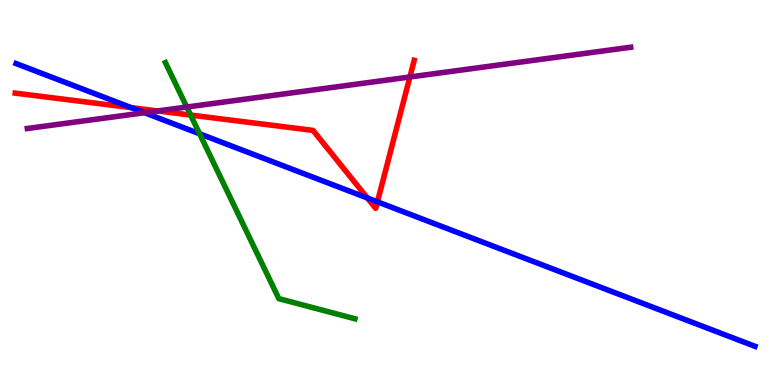[{'lines': ['blue', 'red'], 'intersections': [{'x': 1.69, 'y': 7.2}, {'x': 4.74, 'y': 4.86}, {'x': 4.87, 'y': 4.76}]}, {'lines': ['green', 'red'], 'intersections': [{'x': 2.46, 'y': 7.01}]}, {'lines': ['purple', 'red'], 'intersections': [{'x': 2.03, 'y': 7.12}, {'x': 5.29, 'y': 8.0}]}, {'lines': ['blue', 'green'], 'intersections': [{'x': 2.58, 'y': 6.52}]}, {'lines': ['blue', 'purple'], 'intersections': [{'x': 1.87, 'y': 7.07}]}, {'lines': ['green', 'purple'], 'intersections': [{'x': 2.41, 'y': 7.22}]}]